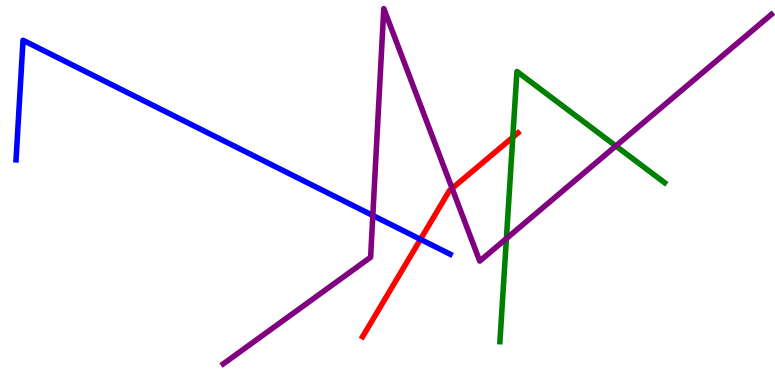[{'lines': ['blue', 'red'], 'intersections': [{'x': 5.43, 'y': 3.78}]}, {'lines': ['green', 'red'], 'intersections': [{'x': 6.62, 'y': 6.43}]}, {'lines': ['purple', 'red'], 'intersections': [{'x': 5.83, 'y': 5.11}]}, {'lines': ['blue', 'green'], 'intersections': []}, {'lines': ['blue', 'purple'], 'intersections': [{'x': 4.81, 'y': 4.4}]}, {'lines': ['green', 'purple'], 'intersections': [{'x': 6.53, 'y': 3.8}, {'x': 7.95, 'y': 6.21}]}]